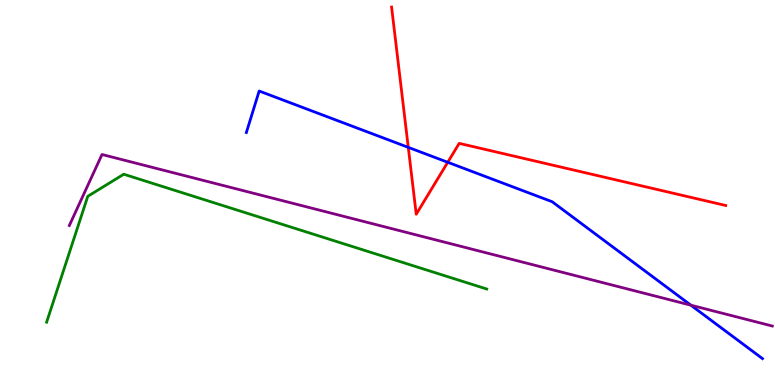[{'lines': ['blue', 'red'], 'intersections': [{'x': 5.27, 'y': 6.17}, {'x': 5.78, 'y': 5.79}]}, {'lines': ['green', 'red'], 'intersections': []}, {'lines': ['purple', 'red'], 'intersections': []}, {'lines': ['blue', 'green'], 'intersections': []}, {'lines': ['blue', 'purple'], 'intersections': [{'x': 8.91, 'y': 2.07}]}, {'lines': ['green', 'purple'], 'intersections': []}]